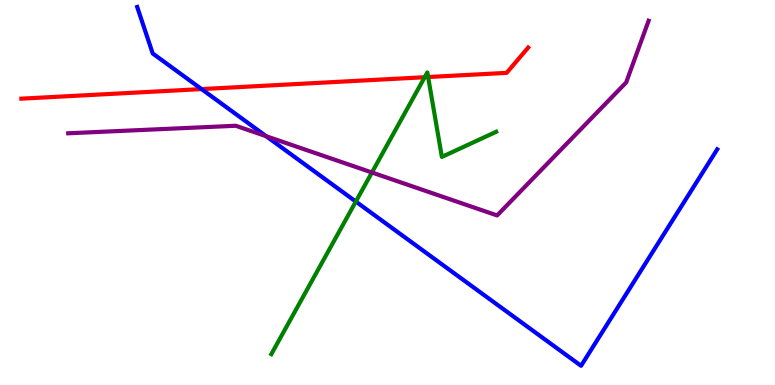[{'lines': ['blue', 'red'], 'intersections': [{'x': 2.6, 'y': 7.69}]}, {'lines': ['green', 'red'], 'intersections': [{'x': 5.48, 'y': 7.99}, {'x': 5.52, 'y': 8.0}]}, {'lines': ['purple', 'red'], 'intersections': []}, {'lines': ['blue', 'green'], 'intersections': [{'x': 4.59, 'y': 4.76}]}, {'lines': ['blue', 'purple'], 'intersections': [{'x': 3.43, 'y': 6.46}]}, {'lines': ['green', 'purple'], 'intersections': [{'x': 4.8, 'y': 5.52}]}]